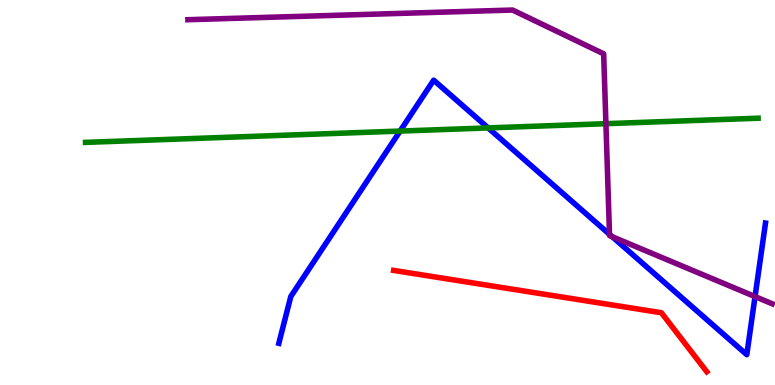[{'lines': ['blue', 'red'], 'intersections': []}, {'lines': ['green', 'red'], 'intersections': []}, {'lines': ['purple', 'red'], 'intersections': []}, {'lines': ['blue', 'green'], 'intersections': [{'x': 5.16, 'y': 6.6}, {'x': 6.3, 'y': 6.68}]}, {'lines': ['blue', 'purple'], 'intersections': [{'x': 7.86, 'y': 3.91}, {'x': 7.9, 'y': 3.85}, {'x': 9.74, 'y': 2.3}]}, {'lines': ['green', 'purple'], 'intersections': [{'x': 7.82, 'y': 6.79}]}]